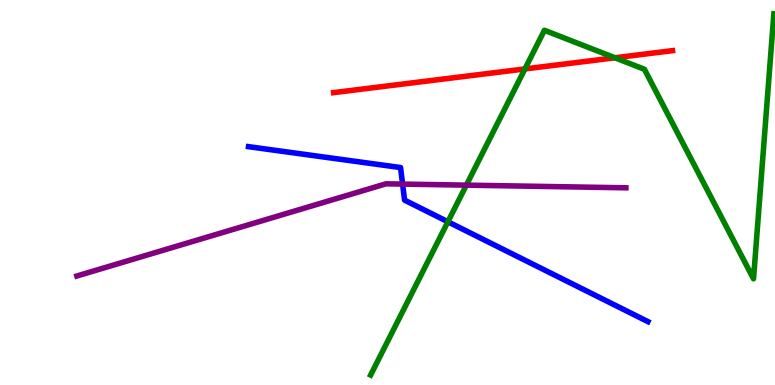[{'lines': ['blue', 'red'], 'intersections': []}, {'lines': ['green', 'red'], 'intersections': [{'x': 6.77, 'y': 8.21}, {'x': 7.93, 'y': 8.5}]}, {'lines': ['purple', 'red'], 'intersections': []}, {'lines': ['blue', 'green'], 'intersections': [{'x': 5.78, 'y': 4.24}]}, {'lines': ['blue', 'purple'], 'intersections': [{'x': 5.19, 'y': 5.22}]}, {'lines': ['green', 'purple'], 'intersections': [{'x': 6.02, 'y': 5.19}]}]